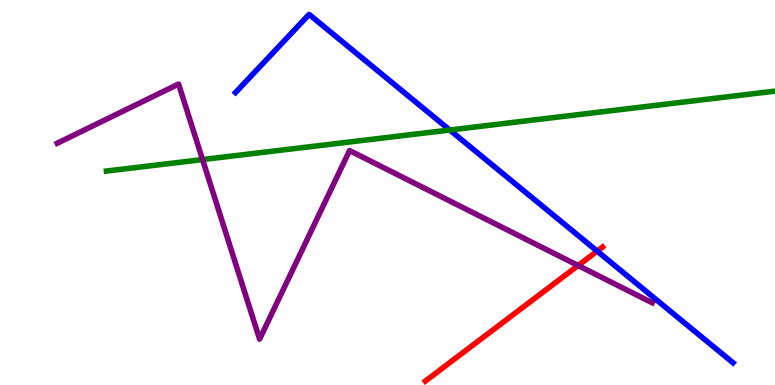[{'lines': ['blue', 'red'], 'intersections': [{'x': 7.71, 'y': 3.48}]}, {'lines': ['green', 'red'], 'intersections': []}, {'lines': ['purple', 'red'], 'intersections': [{'x': 7.46, 'y': 3.1}]}, {'lines': ['blue', 'green'], 'intersections': [{'x': 5.8, 'y': 6.62}]}, {'lines': ['blue', 'purple'], 'intersections': []}, {'lines': ['green', 'purple'], 'intersections': [{'x': 2.61, 'y': 5.86}]}]